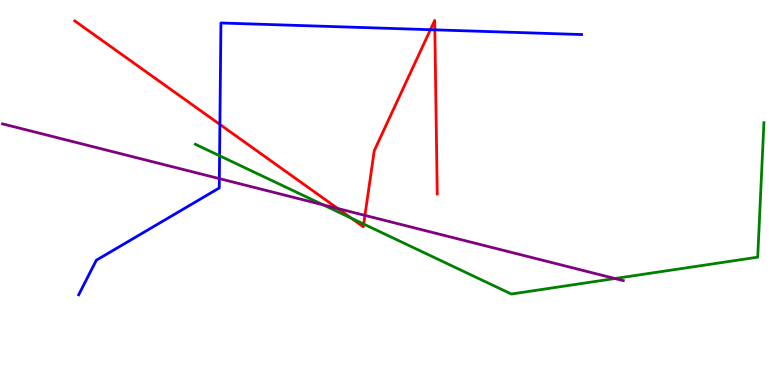[{'lines': ['blue', 'red'], 'intersections': [{'x': 2.84, 'y': 6.77}, {'x': 5.55, 'y': 9.23}, {'x': 5.61, 'y': 9.22}]}, {'lines': ['green', 'red'], 'intersections': [{'x': 4.53, 'y': 4.33}, {'x': 4.69, 'y': 4.18}]}, {'lines': ['purple', 'red'], 'intersections': [{'x': 4.36, 'y': 4.58}, {'x': 4.71, 'y': 4.41}]}, {'lines': ['blue', 'green'], 'intersections': [{'x': 2.83, 'y': 5.95}]}, {'lines': ['blue', 'purple'], 'intersections': [{'x': 2.83, 'y': 5.36}]}, {'lines': ['green', 'purple'], 'intersections': [{'x': 4.17, 'y': 4.68}, {'x': 7.93, 'y': 2.77}]}]